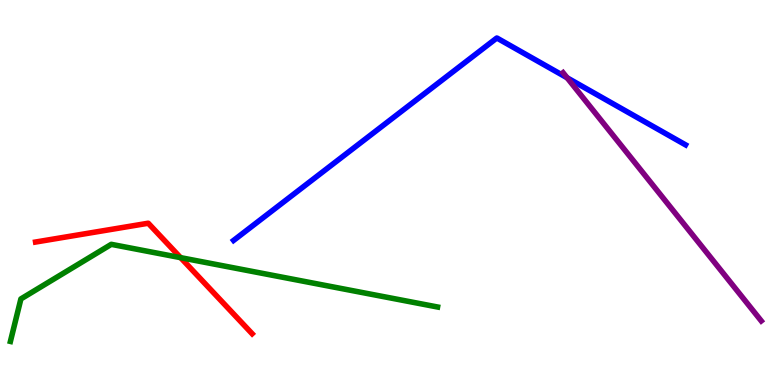[{'lines': ['blue', 'red'], 'intersections': []}, {'lines': ['green', 'red'], 'intersections': [{'x': 2.33, 'y': 3.31}]}, {'lines': ['purple', 'red'], 'intersections': []}, {'lines': ['blue', 'green'], 'intersections': []}, {'lines': ['blue', 'purple'], 'intersections': [{'x': 7.32, 'y': 7.98}]}, {'lines': ['green', 'purple'], 'intersections': []}]